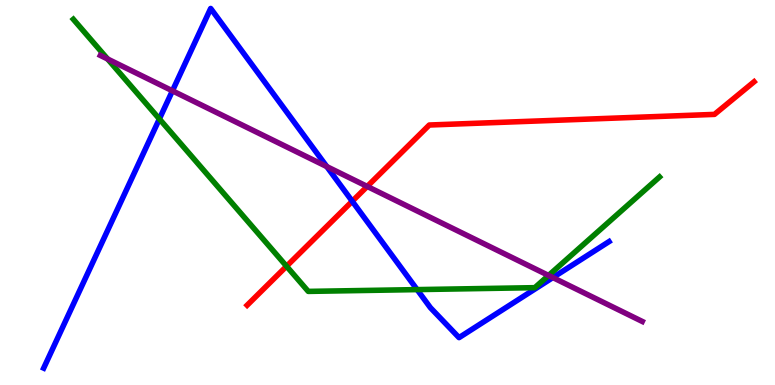[{'lines': ['blue', 'red'], 'intersections': [{'x': 4.55, 'y': 4.77}]}, {'lines': ['green', 'red'], 'intersections': [{'x': 3.7, 'y': 3.08}]}, {'lines': ['purple', 'red'], 'intersections': [{'x': 4.74, 'y': 5.16}]}, {'lines': ['blue', 'green'], 'intersections': [{'x': 2.06, 'y': 6.91}, {'x': 5.38, 'y': 2.48}]}, {'lines': ['blue', 'purple'], 'intersections': [{'x': 2.22, 'y': 7.64}, {'x': 4.22, 'y': 5.67}, {'x': 7.13, 'y': 2.79}]}, {'lines': ['green', 'purple'], 'intersections': [{'x': 1.39, 'y': 8.47}, {'x': 7.08, 'y': 2.85}]}]